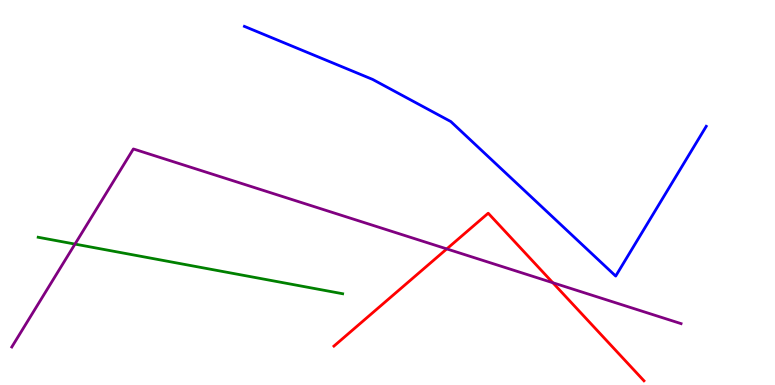[{'lines': ['blue', 'red'], 'intersections': []}, {'lines': ['green', 'red'], 'intersections': []}, {'lines': ['purple', 'red'], 'intersections': [{'x': 5.76, 'y': 3.53}, {'x': 7.13, 'y': 2.66}]}, {'lines': ['blue', 'green'], 'intersections': []}, {'lines': ['blue', 'purple'], 'intersections': []}, {'lines': ['green', 'purple'], 'intersections': [{'x': 0.968, 'y': 3.66}]}]